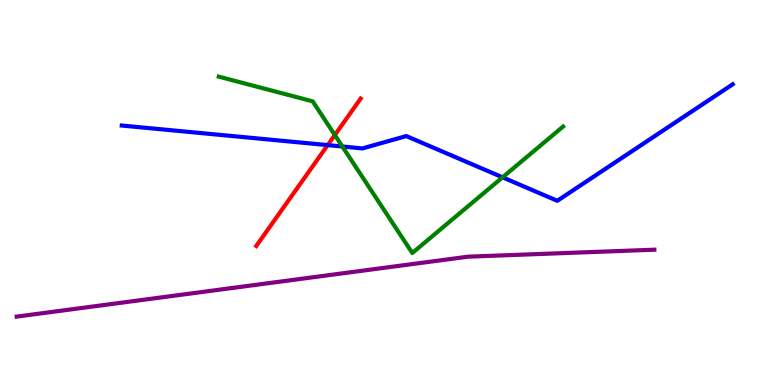[{'lines': ['blue', 'red'], 'intersections': [{'x': 4.23, 'y': 6.23}]}, {'lines': ['green', 'red'], 'intersections': [{'x': 4.32, 'y': 6.49}]}, {'lines': ['purple', 'red'], 'intersections': []}, {'lines': ['blue', 'green'], 'intersections': [{'x': 4.42, 'y': 6.19}, {'x': 6.48, 'y': 5.39}]}, {'lines': ['blue', 'purple'], 'intersections': []}, {'lines': ['green', 'purple'], 'intersections': []}]